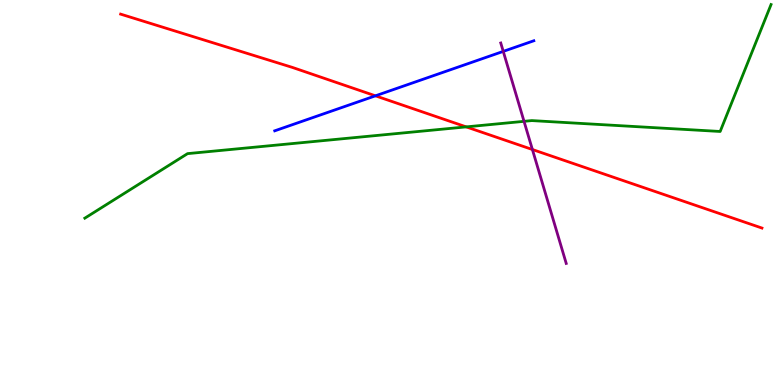[{'lines': ['blue', 'red'], 'intersections': [{'x': 4.84, 'y': 7.51}]}, {'lines': ['green', 'red'], 'intersections': [{'x': 6.02, 'y': 6.7}]}, {'lines': ['purple', 'red'], 'intersections': [{'x': 6.87, 'y': 6.12}]}, {'lines': ['blue', 'green'], 'intersections': []}, {'lines': ['blue', 'purple'], 'intersections': [{'x': 6.49, 'y': 8.67}]}, {'lines': ['green', 'purple'], 'intersections': [{'x': 6.76, 'y': 6.85}]}]